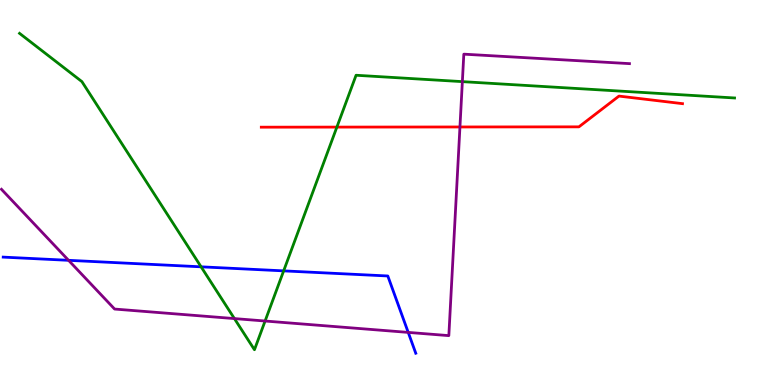[{'lines': ['blue', 'red'], 'intersections': []}, {'lines': ['green', 'red'], 'intersections': [{'x': 4.35, 'y': 6.7}]}, {'lines': ['purple', 'red'], 'intersections': [{'x': 5.93, 'y': 6.7}]}, {'lines': ['blue', 'green'], 'intersections': [{'x': 2.59, 'y': 3.07}, {'x': 3.66, 'y': 2.96}]}, {'lines': ['blue', 'purple'], 'intersections': [{'x': 0.885, 'y': 3.24}, {'x': 5.27, 'y': 1.37}]}, {'lines': ['green', 'purple'], 'intersections': [{'x': 3.02, 'y': 1.73}, {'x': 3.42, 'y': 1.66}, {'x': 5.97, 'y': 7.88}]}]